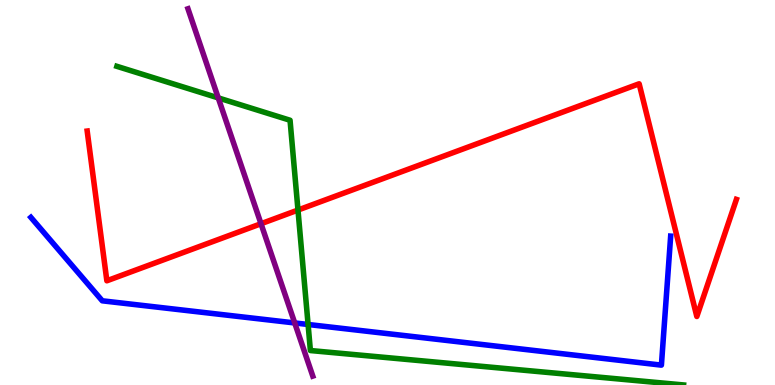[{'lines': ['blue', 'red'], 'intersections': []}, {'lines': ['green', 'red'], 'intersections': [{'x': 3.84, 'y': 4.54}]}, {'lines': ['purple', 'red'], 'intersections': [{'x': 3.37, 'y': 4.19}]}, {'lines': ['blue', 'green'], 'intersections': [{'x': 3.98, 'y': 1.57}]}, {'lines': ['blue', 'purple'], 'intersections': [{'x': 3.8, 'y': 1.61}]}, {'lines': ['green', 'purple'], 'intersections': [{'x': 2.82, 'y': 7.46}]}]